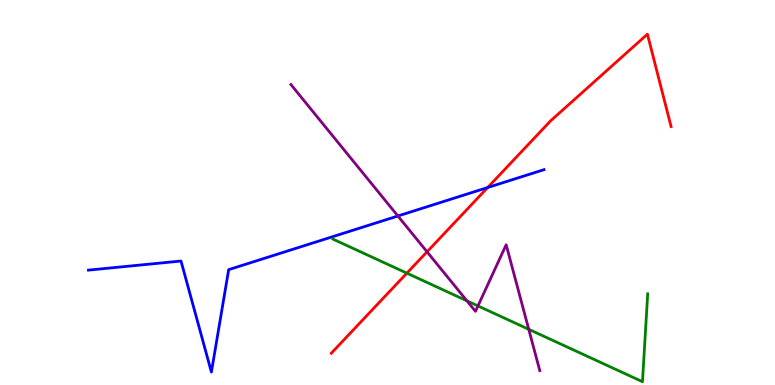[{'lines': ['blue', 'red'], 'intersections': [{'x': 6.29, 'y': 5.13}]}, {'lines': ['green', 'red'], 'intersections': [{'x': 5.25, 'y': 2.9}]}, {'lines': ['purple', 'red'], 'intersections': [{'x': 5.51, 'y': 3.46}]}, {'lines': ['blue', 'green'], 'intersections': []}, {'lines': ['blue', 'purple'], 'intersections': [{'x': 5.13, 'y': 4.39}]}, {'lines': ['green', 'purple'], 'intersections': [{'x': 6.02, 'y': 2.19}, {'x': 6.17, 'y': 2.05}, {'x': 6.82, 'y': 1.45}]}]